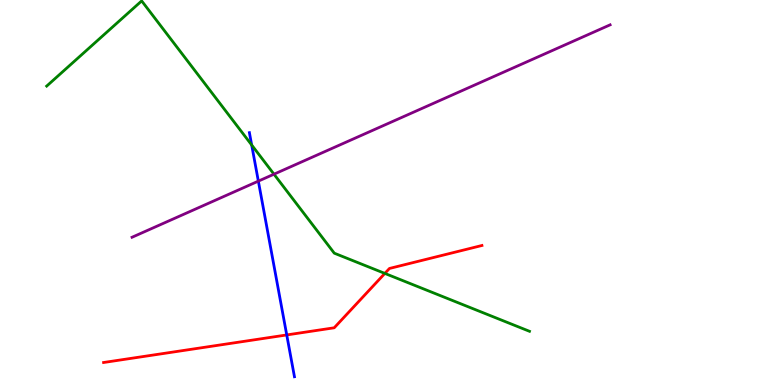[{'lines': ['blue', 'red'], 'intersections': [{'x': 3.7, 'y': 1.3}]}, {'lines': ['green', 'red'], 'intersections': [{'x': 4.97, 'y': 2.9}]}, {'lines': ['purple', 'red'], 'intersections': []}, {'lines': ['blue', 'green'], 'intersections': [{'x': 3.25, 'y': 6.23}]}, {'lines': ['blue', 'purple'], 'intersections': [{'x': 3.33, 'y': 5.3}]}, {'lines': ['green', 'purple'], 'intersections': [{'x': 3.54, 'y': 5.48}]}]